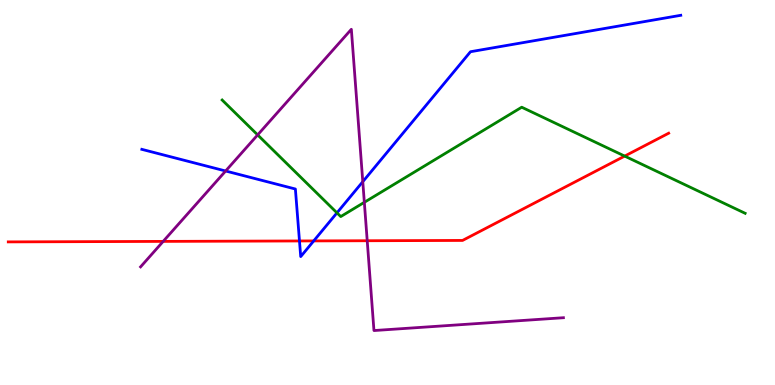[{'lines': ['blue', 'red'], 'intersections': [{'x': 3.86, 'y': 3.74}, {'x': 4.05, 'y': 3.74}]}, {'lines': ['green', 'red'], 'intersections': [{'x': 8.06, 'y': 5.95}]}, {'lines': ['purple', 'red'], 'intersections': [{'x': 2.11, 'y': 3.73}, {'x': 4.74, 'y': 3.75}]}, {'lines': ['blue', 'green'], 'intersections': [{'x': 4.35, 'y': 4.47}]}, {'lines': ['blue', 'purple'], 'intersections': [{'x': 2.91, 'y': 5.56}, {'x': 4.68, 'y': 5.28}]}, {'lines': ['green', 'purple'], 'intersections': [{'x': 3.32, 'y': 6.5}, {'x': 4.7, 'y': 4.75}]}]